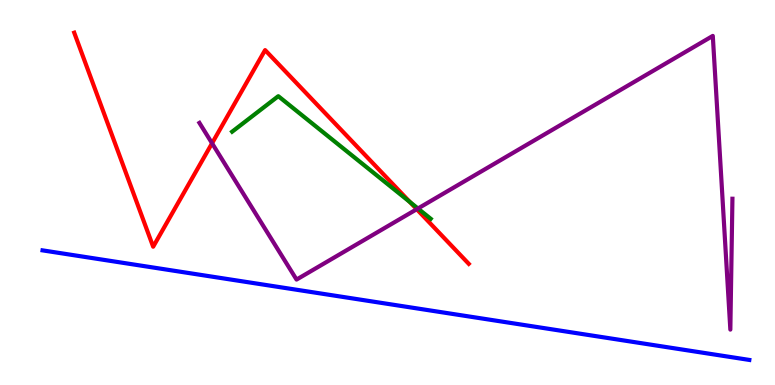[{'lines': ['blue', 'red'], 'intersections': []}, {'lines': ['green', 'red'], 'intersections': [{'x': 5.29, 'y': 4.75}]}, {'lines': ['purple', 'red'], 'intersections': [{'x': 2.74, 'y': 6.28}, {'x': 5.38, 'y': 4.57}]}, {'lines': ['blue', 'green'], 'intersections': []}, {'lines': ['blue', 'purple'], 'intersections': []}, {'lines': ['green', 'purple'], 'intersections': [{'x': 5.39, 'y': 4.58}]}]